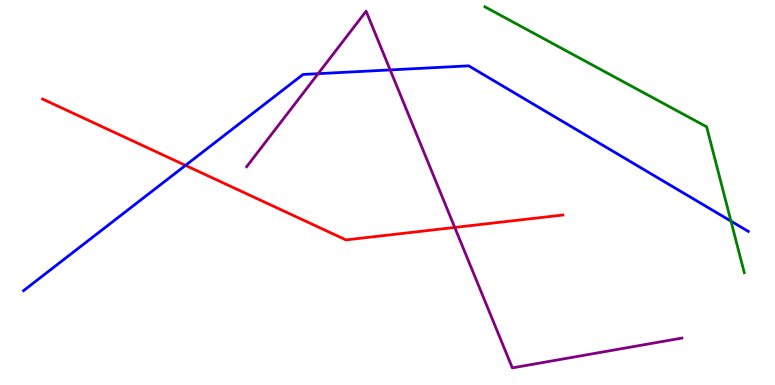[{'lines': ['blue', 'red'], 'intersections': [{'x': 2.39, 'y': 5.7}]}, {'lines': ['green', 'red'], 'intersections': []}, {'lines': ['purple', 'red'], 'intersections': [{'x': 5.87, 'y': 4.09}]}, {'lines': ['blue', 'green'], 'intersections': [{'x': 9.43, 'y': 4.26}]}, {'lines': ['blue', 'purple'], 'intersections': [{'x': 4.1, 'y': 8.09}, {'x': 5.03, 'y': 8.18}]}, {'lines': ['green', 'purple'], 'intersections': []}]